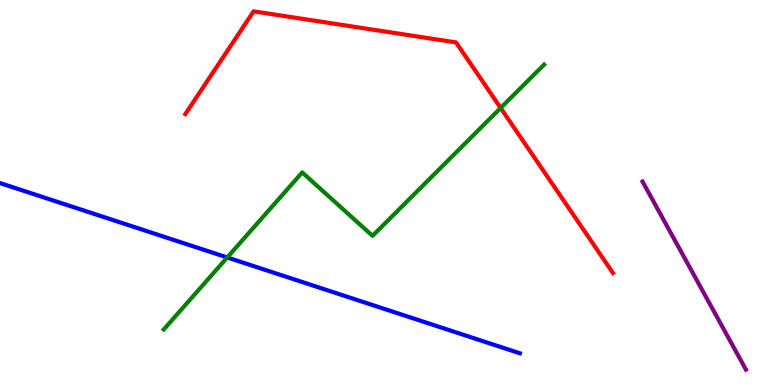[{'lines': ['blue', 'red'], 'intersections': []}, {'lines': ['green', 'red'], 'intersections': [{'x': 6.46, 'y': 7.2}]}, {'lines': ['purple', 'red'], 'intersections': []}, {'lines': ['blue', 'green'], 'intersections': [{'x': 2.93, 'y': 3.31}]}, {'lines': ['blue', 'purple'], 'intersections': []}, {'lines': ['green', 'purple'], 'intersections': []}]